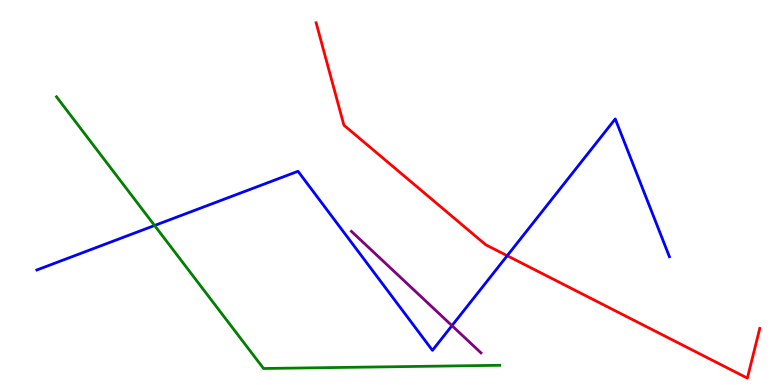[{'lines': ['blue', 'red'], 'intersections': [{'x': 6.54, 'y': 3.36}]}, {'lines': ['green', 'red'], 'intersections': []}, {'lines': ['purple', 'red'], 'intersections': []}, {'lines': ['blue', 'green'], 'intersections': [{'x': 1.99, 'y': 4.14}]}, {'lines': ['blue', 'purple'], 'intersections': [{'x': 5.83, 'y': 1.54}]}, {'lines': ['green', 'purple'], 'intersections': []}]